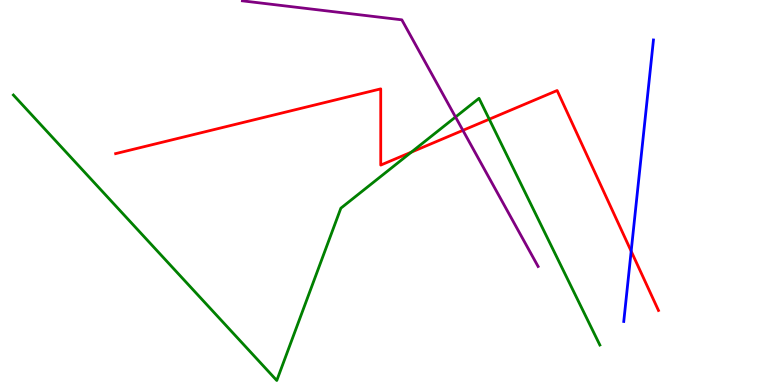[{'lines': ['blue', 'red'], 'intersections': [{'x': 8.14, 'y': 3.48}]}, {'lines': ['green', 'red'], 'intersections': [{'x': 5.31, 'y': 6.05}, {'x': 6.31, 'y': 6.9}]}, {'lines': ['purple', 'red'], 'intersections': [{'x': 5.97, 'y': 6.61}]}, {'lines': ['blue', 'green'], 'intersections': []}, {'lines': ['blue', 'purple'], 'intersections': []}, {'lines': ['green', 'purple'], 'intersections': [{'x': 5.88, 'y': 6.96}]}]